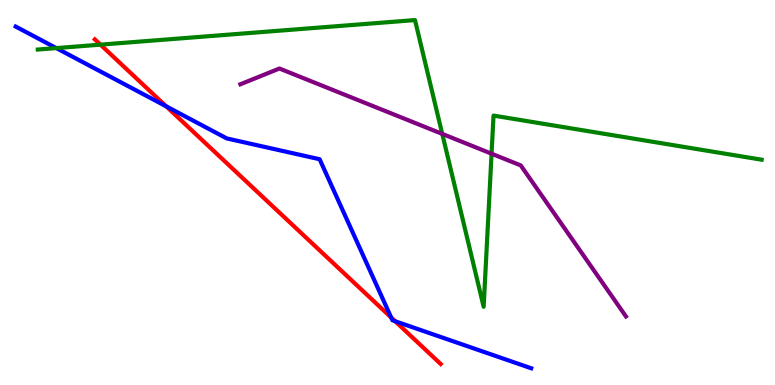[{'lines': ['blue', 'red'], 'intersections': [{'x': 2.14, 'y': 7.24}, {'x': 5.05, 'y': 1.75}, {'x': 5.1, 'y': 1.66}]}, {'lines': ['green', 'red'], 'intersections': [{'x': 1.3, 'y': 8.84}]}, {'lines': ['purple', 'red'], 'intersections': []}, {'lines': ['blue', 'green'], 'intersections': [{'x': 0.727, 'y': 8.75}]}, {'lines': ['blue', 'purple'], 'intersections': []}, {'lines': ['green', 'purple'], 'intersections': [{'x': 5.71, 'y': 6.52}, {'x': 6.34, 'y': 6.01}]}]